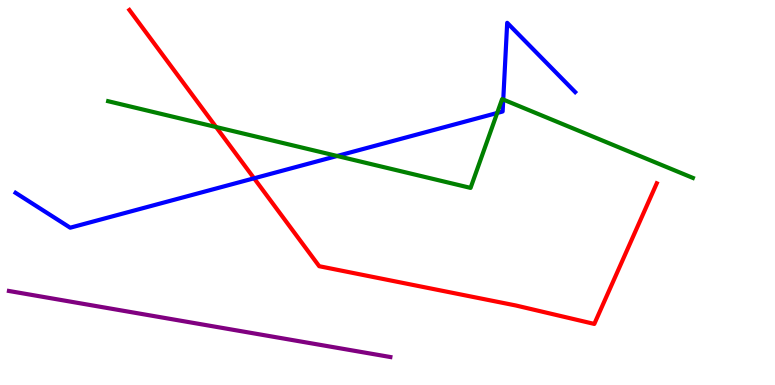[{'lines': ['blue', 'red'], 'intersections': [{'x': 3.28, 'y': 5.37}]}, {'lines': ['green', 'red'], 'intersections': [{'x': 2.79, 'y': 6.7}]}, {'lines': ['purple', 'red'], 'intersections': []}, {'lines': ['blue', 'green'], 'intersections': [{'x': 4.35, 'y': 5.95}, {'x': 6.42, 'y': 7.07}, {'x': 6.49, 'y': 7.41}]}, {'lines': ['blue', 'purple'], 'intersections': []}, {'lines': ['green', 'purple'], 'intersections': []}]